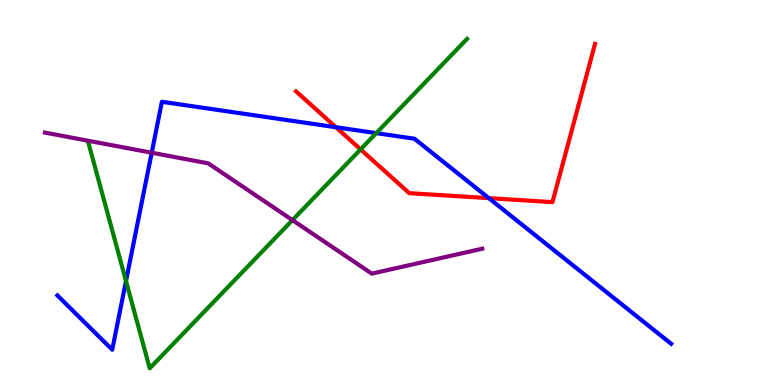[{'lines': ['blue', 'red'], 'intersections': [{'x': 4.33, 'y': 6.7}, {'x': 6.31, 'y': 4.85}]}, {'lines': ['green', 'red'], 'intersections': [{'x': 4.65, 'y': 6.12}]}, {'lines': ['purple', 'red'], 'intersections': []}, {'lines': ['blue', 'green'], 'intersections': [{'x': 1.63, 'y': 2.7}, {'x': 4.85, 'y': 6.54}]}, {'lines': ['blue', 'purple'], 'intersections': [{'x': 1.96, 'y': 6.03}]}, {'lines': ['green', 'purple'], 'intersections': [{'x': 3.77, 'y': 4.28}]}]